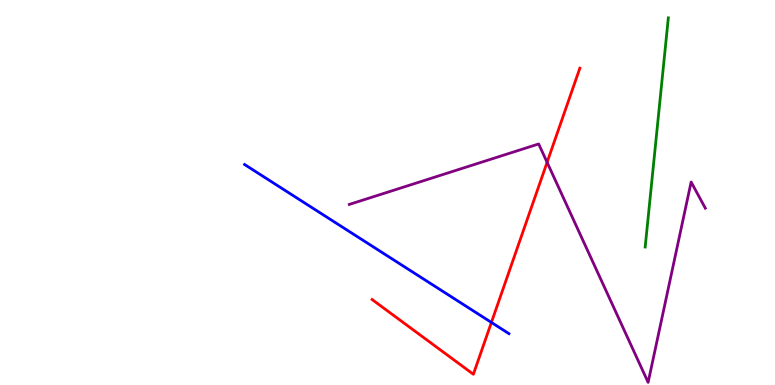[{'lines': ['blue', 'red'], 'intersections': [{'x': 6.34, 'y': 1.63}]}, {'lines': ['green', 'red'], 'intersections': []}, {'lines': ['purple', 'red'], 'intersections': [{'x': 7.06, 'y': 5.78}]}, {'lines': ['blue', 'green'], 'intersections': []}, {'lines': ['blue', 'purple'], 'intersections': []}, {'lines': ['green', 'purple'], 'intersections': []}]